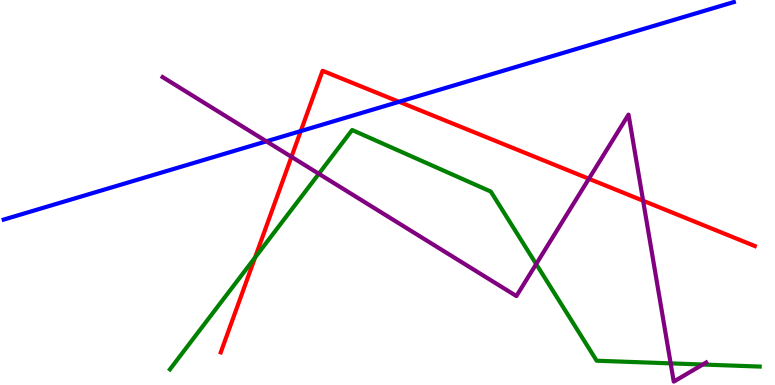[{'lines': ['blue', 'red'], 'intersections': [{'x': 3.88, 'y': 6.6}, {'x': 5.15, 'y': 7.36}]}, {'lines': ['green', 'red'], 'intersections': [{'x': 3.29, 'y': 3.31}]}, {'lines': ['purple', 'red'], 'intersections': [{'x': 3.76, 'y': 5.93}, {'x': 7.6, 'y': 5.36}, {'x': 8.3, 'y': 4.79}]}, {'lines': ['blue', 'green'], 'intersections': []}, {'lines': ['blue', 'purple'], 'intersections': [{'x': 3.44, 'y': 6.33}]}, {'lines': ['green', 'purple'], 'intersections': [{'x': 4.11, 'y': 5.49}, {'x': 6.92, 'y': 3.14}, {'x': 8.65, 'y': 0.562}, {'x': 9.07, 'y': 0.532}]}]